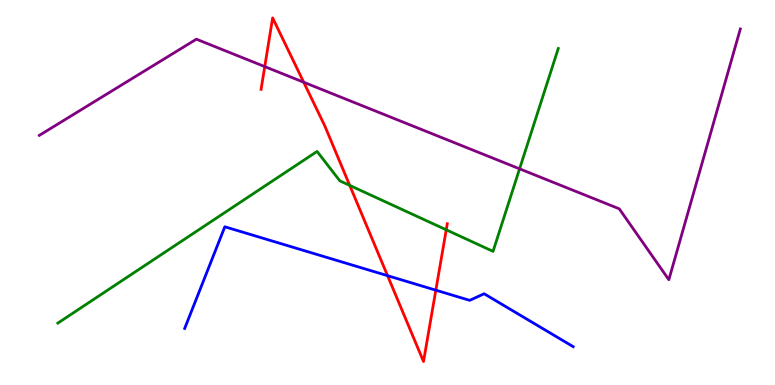[{'lines': ['blue', 'red'], 'intersections': [{'x': 5.0, 'y': 2.84}, {'x': 5.62, 'y': 2.46}]}, {'lines': ['green', 'red'], 'intersections': [{'x': 4.51, 'y': 5.18}, {'x': 5.76, 'y': 4.03}]}, {'lines': ['purple', 'red'], 'intersections': [{'x': 3.42, 'y': 8.27}, {'x': 3.92, 'y': 7.86}]}, {'lines': ['blue', 'green'], 'intersections': []}, {'lines': ['blue', 'purple'], 'intersections': []}, {'lines': ['green', 'purple'], 'intersections': [{'x': 6.7, 'y': 5.61}]}]